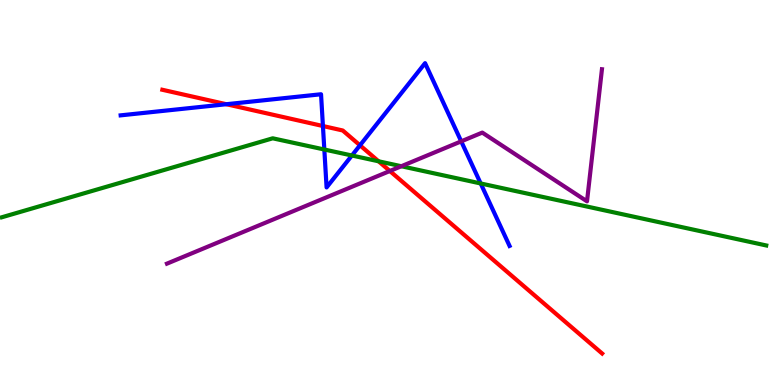[{'lines': ['blue', 'red'], 'intersections': [{'x': 2.92, 'y': 7.29}, {'x': 4.17, 'y': 6.73}, {'x': 4.64, 'y': 6.23}]}, {'lines': ['green', 'red'], 'intersections': [{'x': 4.88, 'y': 5.81}]}, {'lines': ['purple', 'red'], 'intersections': [{'x': 5.03, 'y': 5.56}]}, {'lines': ['blue', 'green'], 'intersections': [{'x': 4.18, 'y': 6.12}, {'x': 4.54, 'y': 5.96}, {'x': 6.2, 'y': 5.23}]}, {'lines': ['blue', 'purple'], 'intersections': [{'x': 5.95, 'y': 6.33}]}, {'lines': ['green', 'purple'], 'intersections': [{'x': 5.18, 'y': 5.68}]}]